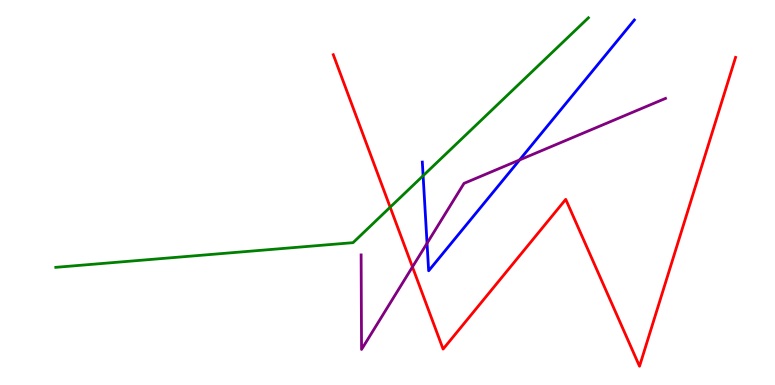[{'lines': ['blue', 'red'], 'intersections': []}, {'lines': ['green', 'red'], 'intersections': [{'x': 5.03, 'y': 4.62}]}, {'lines': ['purple', 'red'], 'intersections': [{'x': 5.32, 'y': 3.07}]}, {'lines': ['blue', 'green'], 'intersections': [{'x': 5.46, 'y': 5.44}]}, {'lines': ['blue', 'purple'], 'intersections': [{'x': 5.51, 'y': 3.68}, {'x': 6.7, 'y': 5.85}]}, {'lines': ['green', 'purple'], 'intersections': []}]